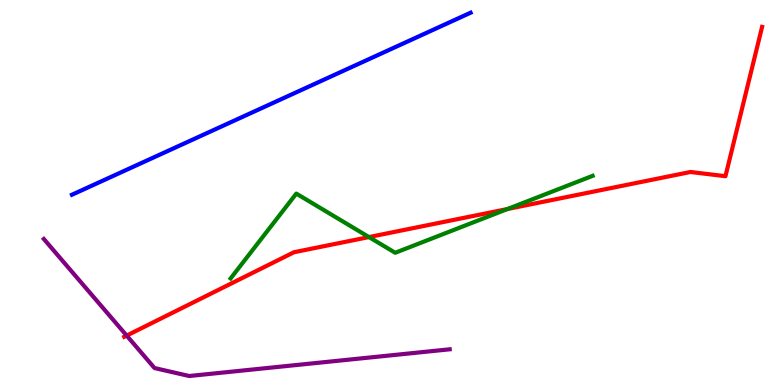[{'lines': ['blue', 'red'], 'intersections': []}, {'lines': ['green', 'red'], 'intersections': [{'x': 4.76, 'y': 3.84}, {'x': 6.55, 'y': 4.57}]}, {'lines': ['purple', 'red'], 'intersections': [{'x': 1.63, 'y': 1.28}]}, {'lines': ['blue', 'green'], 'intersections': []}, {'lines': ['blue', 'purple'], 'intersections': []}, {'lines': ['green', 'purple'], 'intersections': []}]